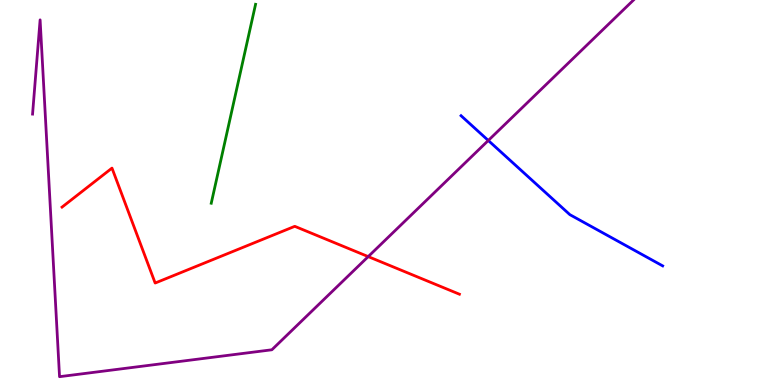[{'lines': ['blue', 'red'], 'intersections': []}, {'lines': ['green', 'red'], 'intersections': []}, {'lines': ['purple', 'red'], 'intersections': [{'x': 4.75, 'y': 3.33}]}, {'lines': ['blue', 'green'], 'intersections': []}, {'lines': ['blue', 'purple'], 'intersections': [{'x': 6.3, 'y': 6.35}]}, {'lines': ['green', 'purple'], 'intersections': []}]